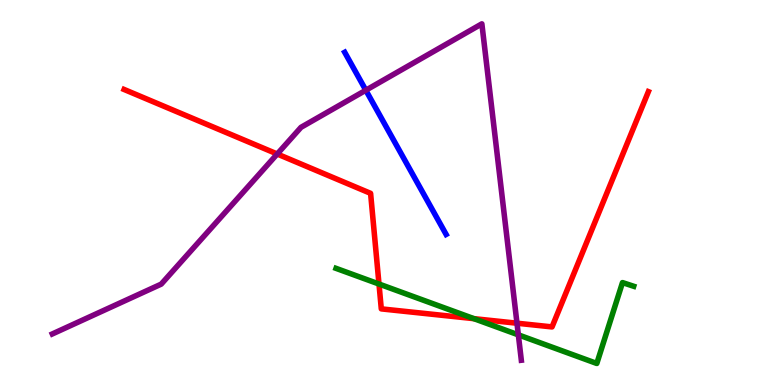[{'lines': ['blue', 'red'], 'intersections': []}, {'lines': ['green', 'red'], 'intersections': [{'x': 4.89, 'y': 2.62}, {'x': 6.12, 'y': 1.72}]}, {'lines': ['purple', 'red'], 'intersections': [{'x': 3.58, 'y': 6.0}, {'x': 6.67, 'y': 1.6}]}, {'lines': ['blue', 'green'], 'intersections': []}, {'lines': ['blue', 'purple'], 'intersections': [{'x': 4.72, 'y': 7.66}]}, {'lines': ['green', 'purple'], 'intersections': [{'x': 6.69, 'y': 1.3}]}]